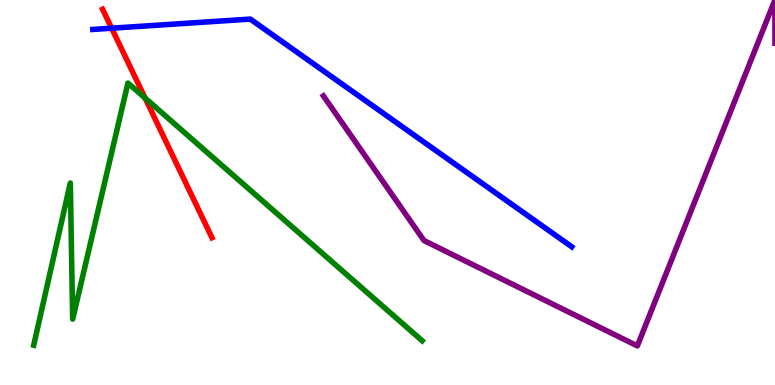[{'lines': ['blue', 'red'], 'intersections': [{'x': 1.44, 'y': 9.27}]}, {'lines': ['green', 'red'], 'intersections': [{'x': 1.87, 'y': 7.45}]}, {'lines': ['purple', 'red'], 'intersections': []}, {'lines': ['blue', 'green'], 'intersections': []}, {'lines': ['blue', 'purple'], 'intersections': []}, {'lines': ['green', 'purple'], 'intersections': []}]